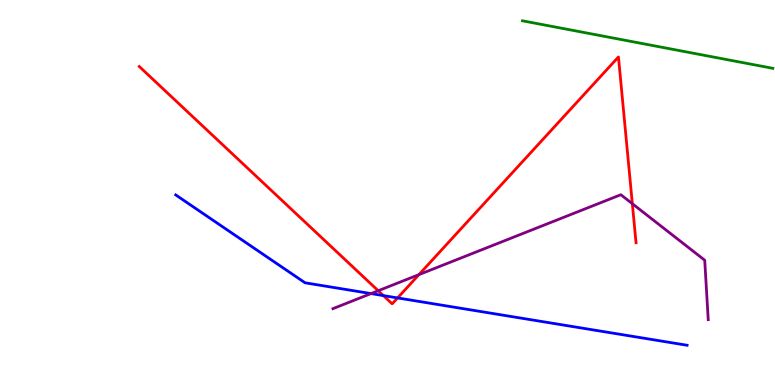[{'lines': ['blue', 'red'], 'intersections': [{'x': 4.95, 'y': 2.32}, {'x': 5.13, 'y': 2.26}]}, {'lines': ['green', 'red'], 'intersections': []}, {'lines': ['purple', 'red'], 'intersections': [{'x': 4.88, 'y': 2.45}, {'x': 5.41, 'y': 2.87}, {'x': 8.16, 'y': 4.71}]}, {'lines': ['blue', 'green'], 'intersections': []}, {'lines': ['blue', 'purple'], 'intersections': [{'x': 4.79, 'y': 2.37}]}, {'lines': ['green', 'purple'], 'intersections': []}]